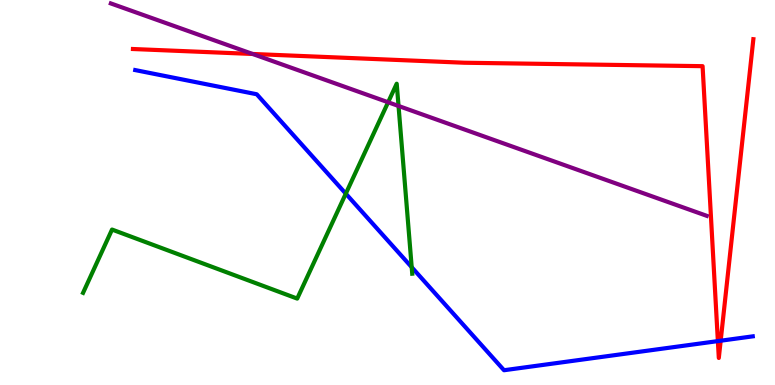[{'lines': ['blue', 'red'], 'intersections': [{'x': 9.26, 'y': 1.14}, {'x': 9.3, 'y': 1.15}]}, {'lines': ['green', 'red'], 'intersections': []}, {'lines': ['purple', 'red'], 'intersections': [{'x': 3.26, 'y': 8.6}]}, {'lines': ['blue', 'green'], 'intersections': [{'x': 4.46, 'y': 4.97}, {'x': 5.31, 'y': 3.06}]}, {'lines': ['blue', 'purple'], 'intersections': []}, {'lines': ['green', 'purple'], 'intersections': [{'x': 5.01, 'y': 7.34}, {'x': 5.14, 'y': 7.25}]}]